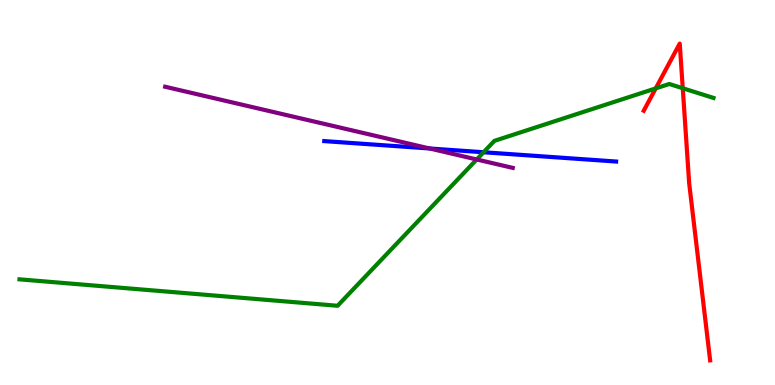[{'lines': ['blue', 'red'], 'intersections': []}, {'lines': ['green', 'red'], 'intersections': [{'x': 8.46, 'y': 7.7}, {'x': 8.81, 'y': 7.71}]}, {'lines': ['purple', 'red'], 'intersections': []}, {'lines': ['blue', 'green'], 'intersections': [{'x': 6.24, 'y': 6.05}]}, {'lines': ['blue', 'purple'], 'intersections': [{'x': 5.54, 'y': 6.14}]}, {'lines': ['green', 'purple'], 'intersections': [{'x': 6.15, 'y': 5.86}]}]